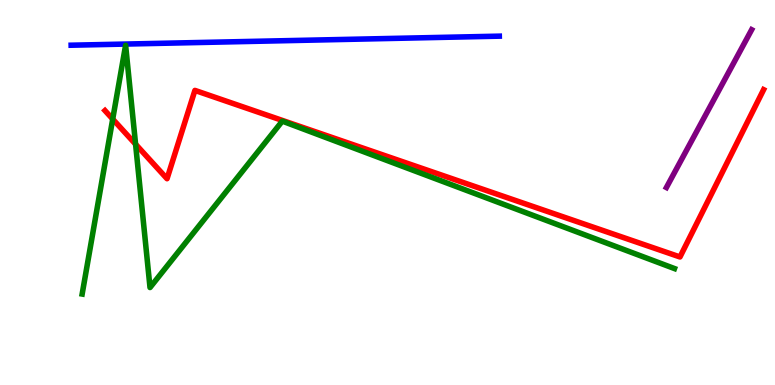[{'lines': ['blue', 'red'], 'intersections': []}, {'lines': ['green', 'red'], 'intersections': [{'x': 1.45, 'y': 6.91}, {'x': 1.75, 'y': 6.25}]}, {'lines': ['purple', 'red'], 'intersections': []}, {'lines': ['blue', 'green'], 'intersections': []}, {'lines': ['blue', 'purple'], 'intersections': []}, {'lines': ['green', 'purple'], 'intersections': []}]